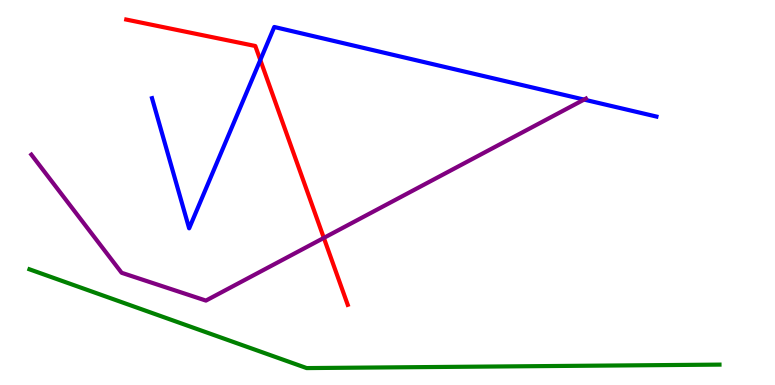[{'lines': ['blue', 'red'], 'intersections': [{'x': 3.36, 'y': 8.44}]}, {'lines': ['green', 'red'], 'intersections': []}, {'lines': ['purple', 'red'], 'intersections': [{'x': 4.18, 'y': 3.82}]}, {'lines': ['blue', 'green'], 'intersections': []}, {'lines': ['blue', 'purple'], 'intersections': [{'x': 7.54, 'y': 7.41}]}, {'lines': ['green', 'purple'], 'intersections': []}]